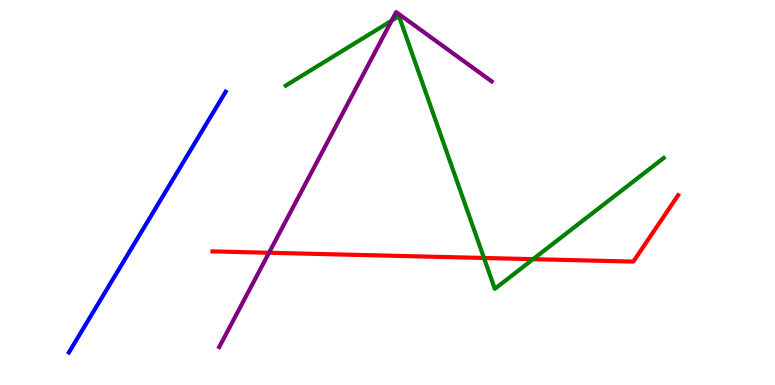[{'lines': ['blue', 'red'], 'intersections': []}, {'lines': ['green', 'red'], 'intersections': [{'x': 6.25, 'y': 3.3}, {'x': 6.88, 'y': 3.27}]}, {'lines': ['purple', 'red'], 'intersections': [{'x': 3.47, 'y': 3.43}]}, {'lines': ['blue', 'green'], 'intersections': []}, {'lines': ['blue', 'purple'], 'intersections': []}, {'lines': ['green', 'purple'], 'intersections': [{'x': 5.05, 'y': 9.46}]}]